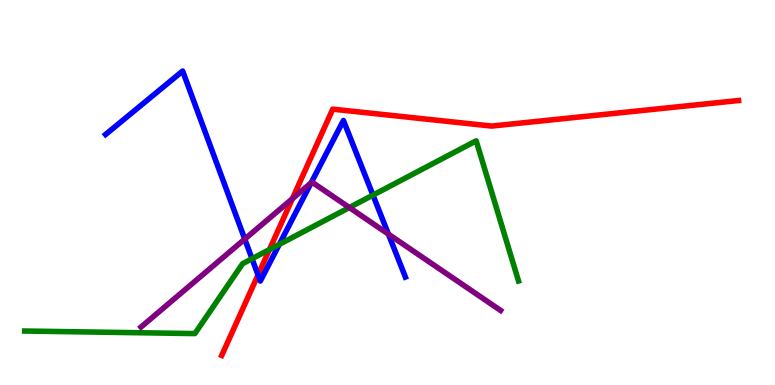[{'lines': ['blue', 'red'], 'intersections': [{'x': 3.33, 'y': 2.86}]}, {'lines': ['green', 'red'], 'intersections': [{'x': 3.48, 'y': 3.52}]}, {'lines': ['purple', 'red'], 'intersections': [{'x': 3.77, 'y': 4.84}]}, {'lines': ['blue', 'green'], 'intersections': [{'x': 3.25, 'y': 3.28}, {'x': 3.6, 'y': 3.65}, {'x': 4.81, 'y': 4.93}]}, {'lines': ['blue', 'purple'], 'intersections': [{'x': 3.16, 'y': 3.79}, {'x': 4.01, 'y': 5.25}, {'x': 5.01, 'y': 3.92}]}, {'lines': ['green', 'purple'], 'intersections': [{'x': 4.51, 'y': 4.61}]}]